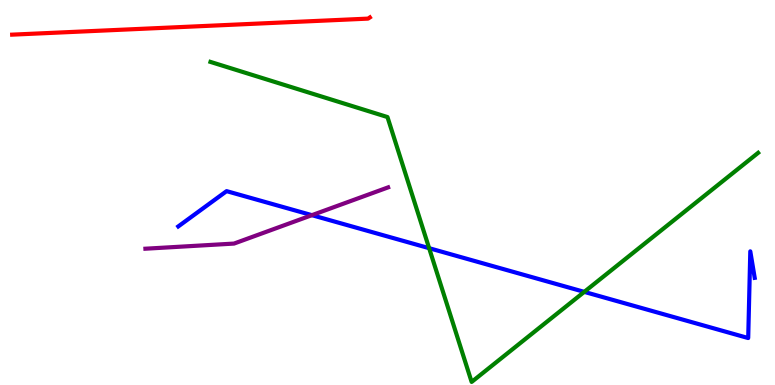[{'lines': ['blue', 'red'], 'intersections': []}, {'lines': ['green', 'red'], 'intersections': []}, {'lines': ['purple', 'red'], 'intersections': []}, {'lines': ['blue', 'green'], 'intersections': [{'x': 5.54, 'y': 3.55}, {'x': 7.54, 'y': 2.42}]}, {'lines': ['blue', 'purple'], 'intersections': [{'x': 4.02, 'y': 4.41}]}, {'lines': ['green', 'purple'], 'intersections': []}]